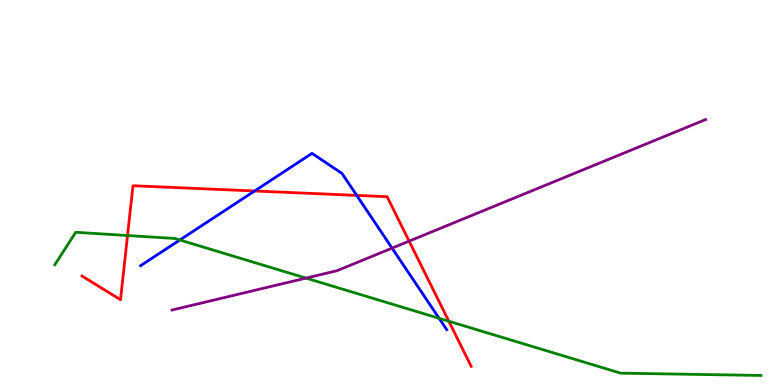[{'lines': ['blue', 'red'], 'intersections': [{'x': 3.29, 'y': 5.04}, {'x': 4.6, 'y': 4.92}]}, {'lines': ['green', 'red'], 'intersections': [{'x': 1.65, 'y': 3.88}, {'x': 5.79, 'y': 1.66}]}, {'lines': ['purple', 'red'], 'intersections': [{'x': 5.28, 'y': 3.74}]}, {'lines': ['blue', 'green'], 'intersections': [{'x': 2.32, 'y': 3.77}, {'x': 5.67, 'y': 1.73}]}, {'lines': ['blue', 'purple'], 'intersections': [{'x': 5.06, 'y': 3.56}]}, {'lines': ['green', 'purple'], 'intersections': [{'x': 3.95, 'y': 2.78}]}]